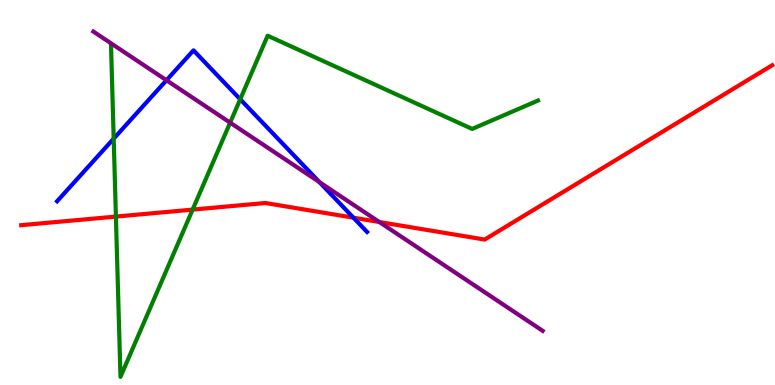[{'lines': ['blue', 'red'], 'intersections': [{'x': 4.56, 'y': 4.35}]}, {'lines': ['green', 'red'], 'intersections': [{'x': 1.5, 'y': 4.37}, {'x': 2.49, 'y': 4.56}]}, {'lines': ['purple', 'red'], 'intersections': [{'x': 4.89, 'y': 4.23}]}, {'lines': ['blue', 'green'], 'intersections': [{'x': 1.47, 'y': 6.4}, {'x': 3.1, 'y': 7.42}]}, {'lines': ['blue', 'purple'], 'intersections': [{'x': 2.15, 'y': 7.92}, {'x': 4.12, 'y': 5.27}]}, {'lines': ['green', 'purple'], 'intersections': [{'x': 2.97, 'y': 6.81}]}]